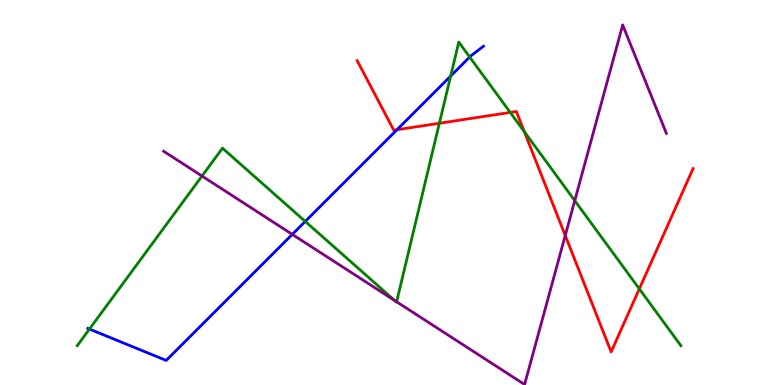[{'lines': ['blue', 'red'], 'intersections': [{'x': 5.12, 'y': 6.63}]}, {'lines': ['green', 'red'], 'intersections': [{'x': 5.67, 'y': 6.8}, {'x': 6.58, 'y': 7.08}, {'x': 6.77, 'y': 6.58}, {'x': 8.25, 'y': 2.5}]}, {'lines': ['purple', 'red'], 'intersections': [{'x': 7.29, 'y': 3.88}]}, {'lines': ['blue', 'green'], 'intersections': [{'x': 1.15, 'y': 1.45}, {'x': 3.94, 'y': 4.25}, {'x': 5.81, 'y': 8.02}, {'x': 6.06, 'y': 8.52}]}, {'lines': ['blue', 'purple'], 'intersections': [{'x': 3.77, 'y': 3.91}]}, {'lines': ['green', 'purple'], 'intersections': [{'x': 2.61, 'y': 5.43}, {'x': 5.09, 'y': 2.19}, {'x': 5.12, 'y': 2.16}, {'x': 7.42, 'y': 4.79}]}]